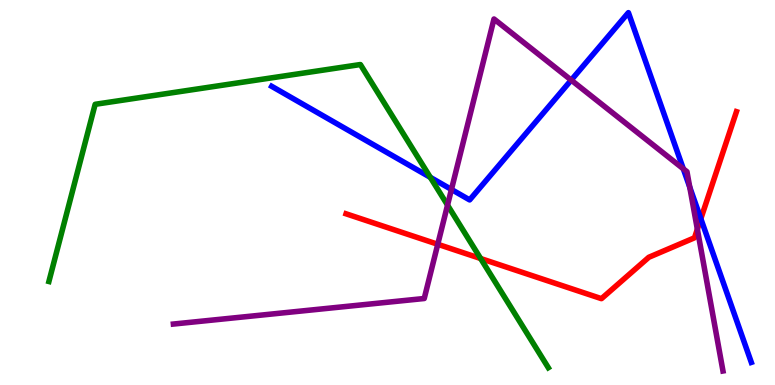[{'lines': ['blue', 'red'], 'intersections': [{'x': 9.04, 'y': 4.32}]}, {'lines': ['green', 'red'], 'intersections': [{'x': 6.2, 'y': 3.29}]}, {'lines': ['purple', 'red'], 'intersections': [{'x': 5.65, 'y': 3.66}, {'x': 9.0, 'y': 4.05}]}, {'lines': ['blue', 'green'], 'intersections': [{'x': 5.55, 'y': 5.39}]}, {'lines': ['blue', 'purple'], 'intersections': [{'x': 5.83, 'y': 5.08}, {'x': 7.37, 'y': 7.92}, {'x': 8.82, 'y': 5.62}, {'x': 8.9, 'y': 5.14}]}, {'lines': ['green', 'purple'], 'intersections': [{'x': 5.77, 'y': 4.67}]}]